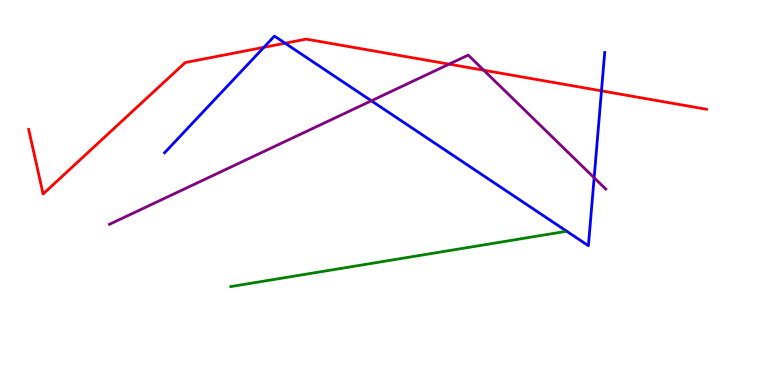[{'lines': ['blue', 'red'], 'intersections': [{'x': 3.4, 'y': 8.77}, {'x': 3.68, 'y': 8.88}, {'x': 7.76, 'y': 7.64}]}, {'lines': ['green', 'red'], 'intersections': []}, {'lines': ['purple', 'red'], 'intersections': [{'x': 5.79, 'y': 8.33}, {'x': 6.24, 'y': 8.18}]}, {'lines': ['blue', 'green'], 'intersections': []}, {'lines': ['blue', 'purple'], 'intersections': [{'x': 4.79, 'y': 7.38}, {'x': 7.67, 'y': 5.38}]}, {'lines': ['green', 'purple'], 'intersections': []}]